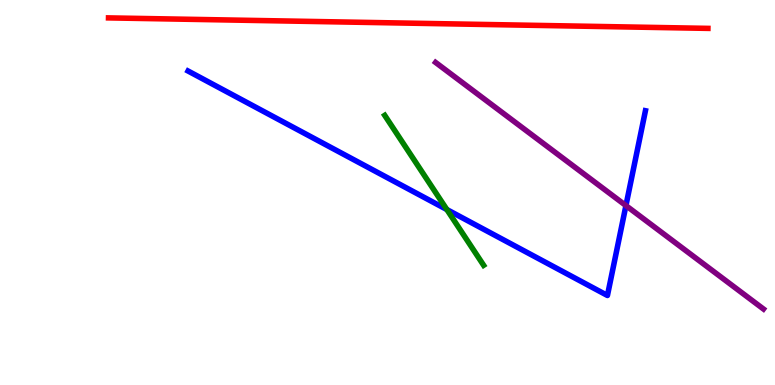[{'lines': ['blue', 'red'], 'intersections': []}, {'lines': ['green', 'red'], 'intersections': []}, {'lines': ['purple', 'red'], 'intersections': []}, {'lines': ['blue', 'green'], 'intersections': [{'x': 5.77, 'y': 4.56}]}, {'lines': ['blue', 'purple'], 'intersections': [{'x': 8.08, 'y': 4.66}]}, {'lines': ['green', 'purple'], 'intersections': []}]